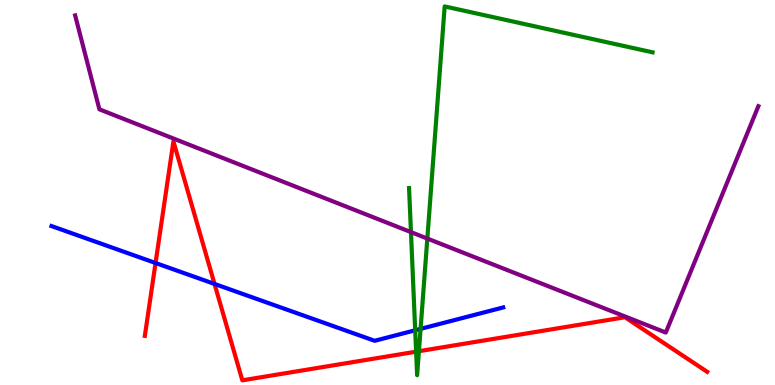[{'lines': ['blue', 'red'], 'intersections': [{'x': 2.01, 'y': 3.17}, {'x': 2.77, 'y': 2.62}]}, {'lines': ['green', 'red'], 'intersections': [{'x': 5.37, 'y': 0.866}, {'x': 5.41, 'y': 0.878}]}, {'lines': ['purple', 'red'], 'intersections': []}, {'lines': ['blue', 'green'], 'intersections': [{'x': 5.36, 'y': 1.42}, {'x': 5.43, 'y': 1.46}]}, {'lines': ['blue', 'purple'], 'intersections': []}, {'lines': ['green', 'purple'], 'intersections': [{'x': 5.3, 'y': 3.97}, {'x': 5.51, 'y': 3.8}]}]